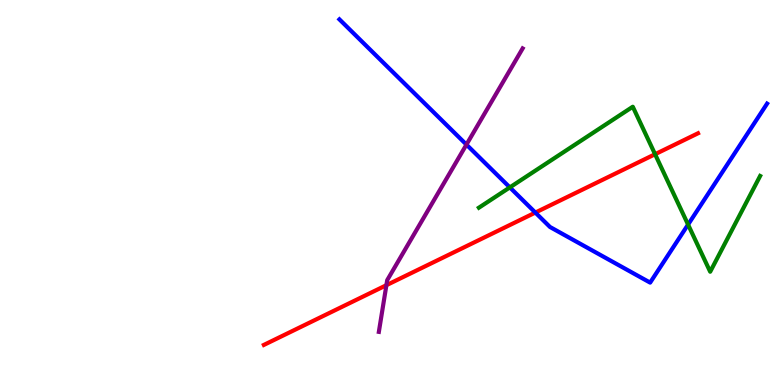[{'lines': ['blue', 'red'], 'intersections': [{'x': 6.91, 'y': 4.48}]}, {'lines': ['green', 'red'], 'intersections': [{'x': 8.45, 'y': 5.99}]}, {'lines': ['purple', 'red'], 'intersections': [{'x': 4.99, 'y': 2.59}]}, {'lines': ['blue', 'green'], 'intersections': [{'x': 6.58, 'y': 5.13}, {'x': 8.88, 'y': 4.17}]}, {'lines': ['blue', 'purple'], 'intersections': [{'x': 6.02, 'y': 6.24}]}, {'lines': ['green', 'purple'], 'intersections': []}]